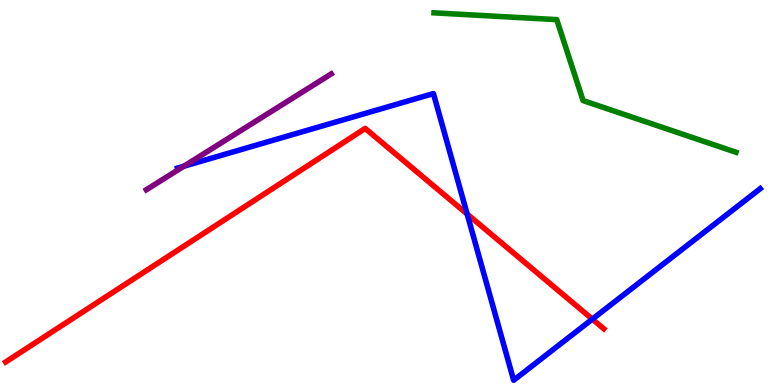[{'lines': ['blue', 'red'], 'intersections': [{'x': 6.03, 'y': 4.44}, {'x': 7.64, 'y': 1.71}]}, {'lines': ['green', 'red'], 'intersections': []}, {'lines': ['purple', 'red'], 'intersections': []}, {'lines': ['blue', 'green'], 'intersections': []}, {'lines': ['blue', 'purple'], 'intersections': [{'x': 2.37, 'y': 5.68}]}, {'lines': ['green', 'purple'], 'intersections': []}]